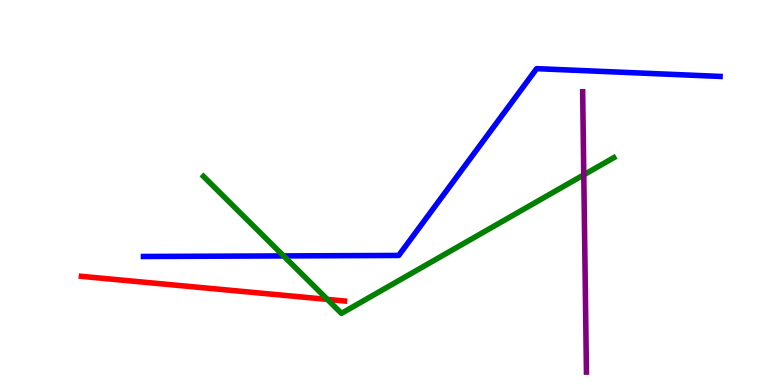[{'lines': ['blue', 'red'], 'intersections': []}, {'lines': ['green', 'red'], 'intersections': [{'x': 4.22, 'y': 2.22}]}, {'lines': ['purple', 'red'], 'intersections': []}, {'lines': ['blue', 'green'], 'intersections': [{'x': 3.66, 'y': 3.35}]}, {'lines': ['blue', 'purple'], 'intersections': []}, {'lines': ['green', 'purple'], 'intersections': [{'x': 7.53, 'y': 5.46}]}]